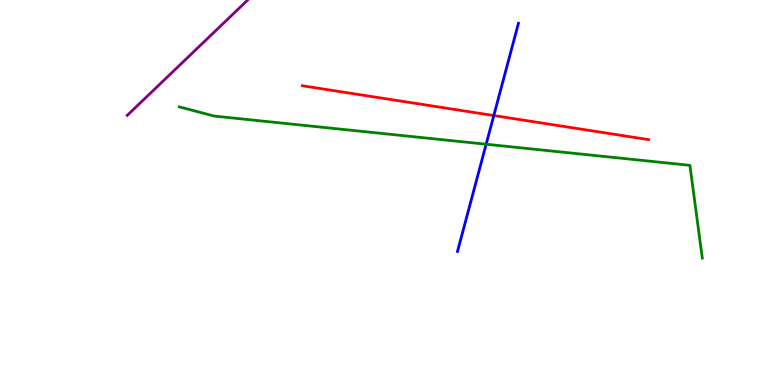[{'lines': ['blue', 'red'], 'intersections': [{'x': 6.37, 'y': 7.0}]}, {'lines': ['green', 'red'], 'intersections': []}, {'lines': ['purple', 'red'], 'intersections': []}, {'lines': ['blue', 'green'], 'intersections': [{'x': 6.27, 'y': 6.25}]}, {'lines': ['blue', 'purple'], 'intersections': []}, {'lines': ['green', 'purple'], 'intersections': []}]